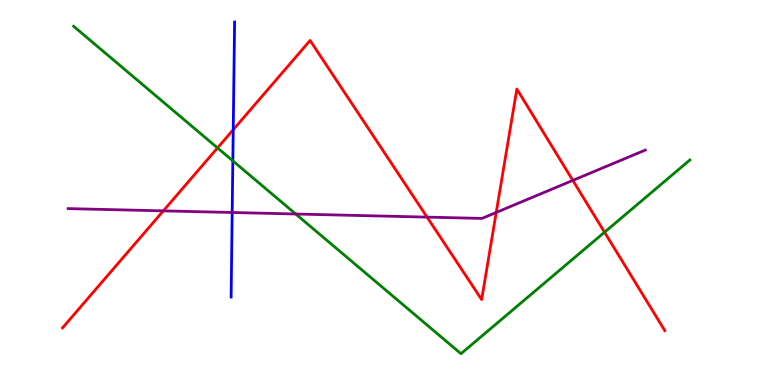[{'lines': ['blue', 'red'], 'intersections': [{'x': 3.01, 'y': 6.63}]}, {'lines': ['green', 'red'], 'intersections': [{'x': 2.81, 'y': 6.16}, {'x': 7.8, 'y': 3.97}]}, {'lines': ['purple', 'red'], 'intersections': [{'x': 2.11, 'y': 4.52}, {'x': 5.51, 'y': 4.36}, {'x': 6.4, 'y': 4.48}, {'x': 7.39, 'y': 5.31}]}, {'lines': ['blue', 'green'], 'intersections': [{'x': 3.0, 'y': 5.82}]}, {'lines': ['blue', 'purple'], 'intersections': [{'x': 3.0, 'y': 4.48}]}, {'lines': ['green', 'purple'], 'intersections': [{'x': 3.82, 'y': 4.44}]}]